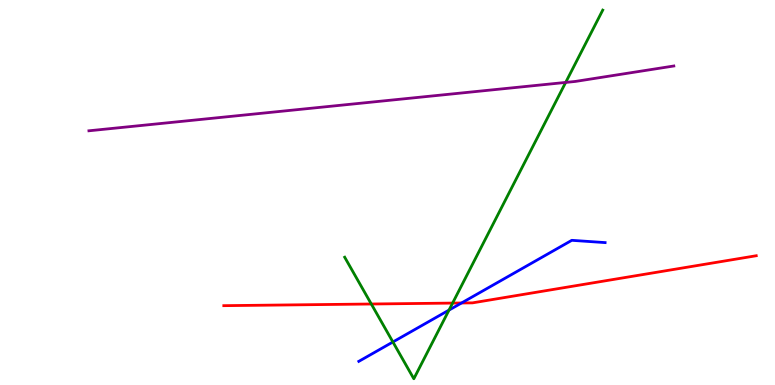[{'lines': ['blue', 'red'], 'intersections': [{'x': 5.96, 'y': 2.13}]}, {'lines': ['green', 'red'], 'intersections': [{'x': 4.79, 'y': 2.1}, {'x': 5.84, 'y': 2.13}]}, {'lines': ['purple', 'red'], 'intersections': []}, {'lines': ['blue', 'green'], 'intersections': [{'x': 5.07, 'y': 1.12}, {'x': 5.79, 'y': 1.95}]}, {'lines': ['blue', 'purple'], 'intersections': []}, {'lines': ['green', 'purple'], 'intersections': [{'x': 7.3, 'y': 7.86}]}]